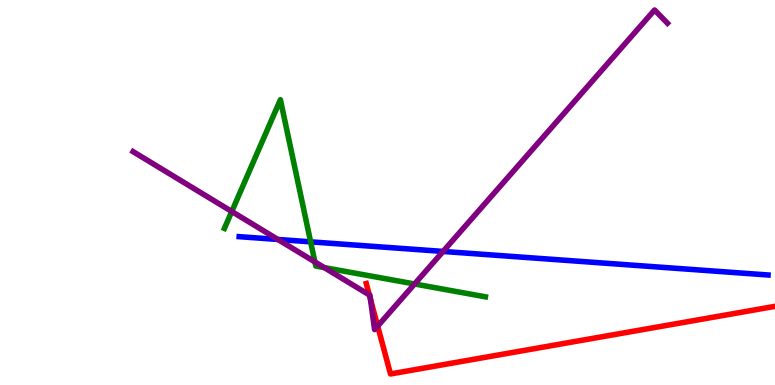[{'lines': ['blue', 'red'], 'intersections': []}, {'lines': ['green', 'red'], 'intersections': []}, {'lines': ['purple', 'red'], 'intersections': [{'x': 4.77, 'y': 2.34}, {'x': 4.78, 'y': 2.23}, {'x': 4.87, 'y': 1.53}]}, {'lines': ['blue', 'green'], 'intersections': [{'x': 4.01, 'y': 3.72}]}, {'lines': ['blue', 'purple'], 'intersections': [{'x': 3.59, 'y': 3.78}, {'x': 5.72, 'y': 3.47}]}, {'lines': ['green', 'purple'], 'intersections': [{'x': 2.99, 'y': 4.51}, {'x': 4.06, 'y': 3.2}, {'x': 4.18, 'y': 3.05}, {'x': 5.35, 'y': 2.62}]}]